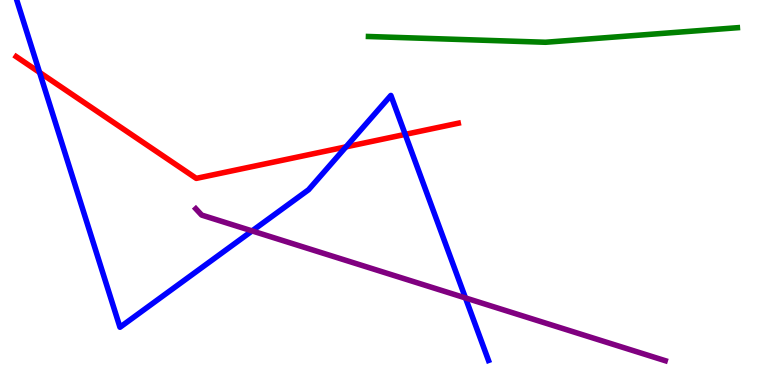[{'lines': ['blue', 'red'], 'intersections': [{'x': 0.511, 'y': 8.12}, {'x': 4.46, 'y': 6.19}, {'x': 5.23, 'y': 6.51}]}, {'lines': ['green', 'red'], 'intersections': []}, {'lines': ['purple', 'red'], 'intersections': []}, {'lines': ['blue', 'green'], 'intersections': []}, {'lines': ['blue', 'purple'], 'intersections': [{'x': 3.25, 'y': 4.0}, {'x': 6.01, 'y': 2.26}]}, {'lines': ['green', 'purple'], 'intersections': []}]